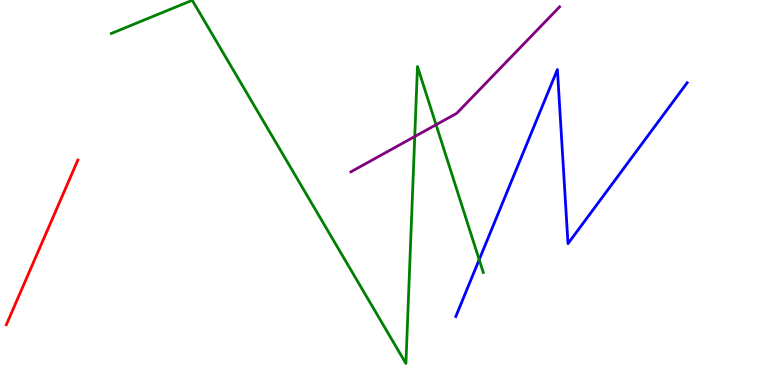[{'lines': ['blue', 'red'], 'intersections': []}, {'lines': ['green', 'red'], 'intersections': []}, {'lines': ['purple', 'red'], 'intersections': []}, {'lines': ['blue', 'green'], 'intersections': [{'x': 6.18, 'y': 3.26}]}, {'lines': ['blue', 'purple'], 'intersections': []}, {'lines': ['green', 'purple'], 'intersections': [{'x': 5.35, 'y': 6.45}, {'x': 5.63, 'y': 6.76}]}]